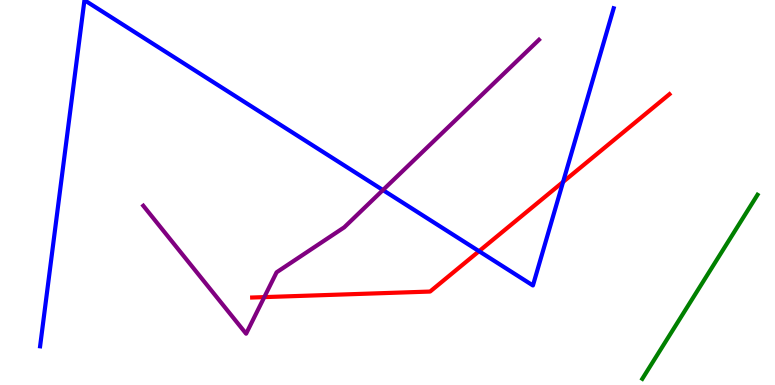[{'lines': ['blue', 'red'], 'intersections': [{'x': 6.18, 'y': 3.48}, {'x': 7.27, 'y': 5.28}]}, {'lines': ['green', 'red'], 'intersections': []}, {'lines': ['purple', 'red'], 'intersections': [{'x': 3.41, 'y': 2.28}]}, {'lines': ['blue', 'green'], 'intersections': []}, {'lines': ['blue', 'purple'], 'intersections': [{'x': 4.94, 'y': 5.06}]}, {'lines': ['green', 'purple'], 'intersections': []}]